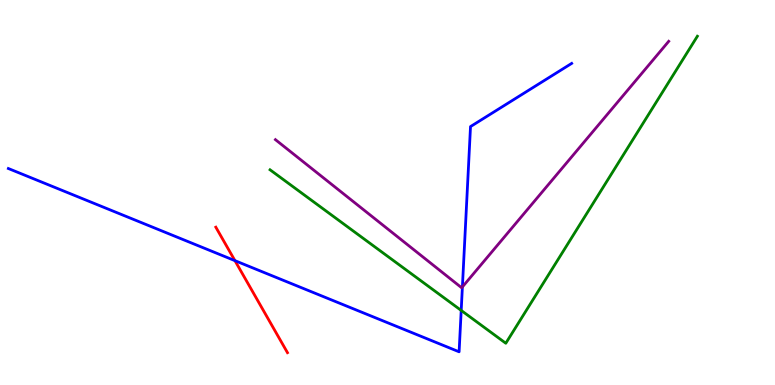[{'lines': ['blue', 'red'], 'intersections': [{'x': 3.03, 'y': 3.23}]}, {'lines': ['green', 'red'], 'intersections': []}, {'lines': ['purple', 'red'], 'intersections': []}, {'lines': ['blue', 'green'], 'intersections': [{'x': 5.95, 'y': 1.94}]}, {'lines': ['blue', 'purple'], 'intersections': [{'x': 5.97, 'y': 2.55}]}, {'lines': ['green', 'purple'], 'intersections': []}]